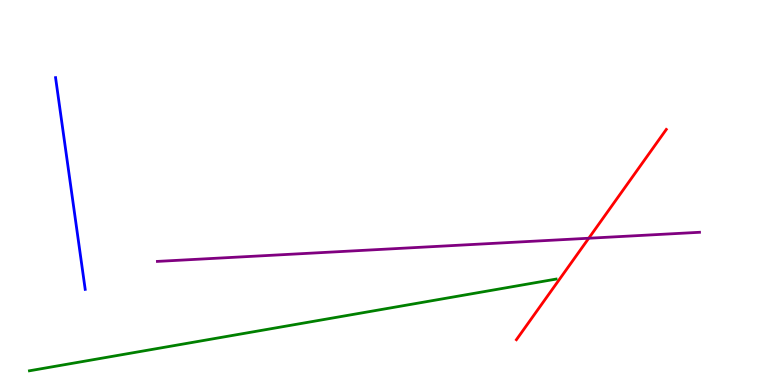[{'lines': ['blue', 'red'], 'intersections': []}, {'lines': ['green', 'red'], 'intersections': []}, {'lines': ['purple', 'red'], 'intersections': [{'x': 7.6, 'y': 3.81}]}, {'lines': ['blue', 'green'], 'intersections': []}, {'lines': ['blue', 'purple'], 'intersections': []}, {'lines': ['green', 'purple'], 'intersections': []}]